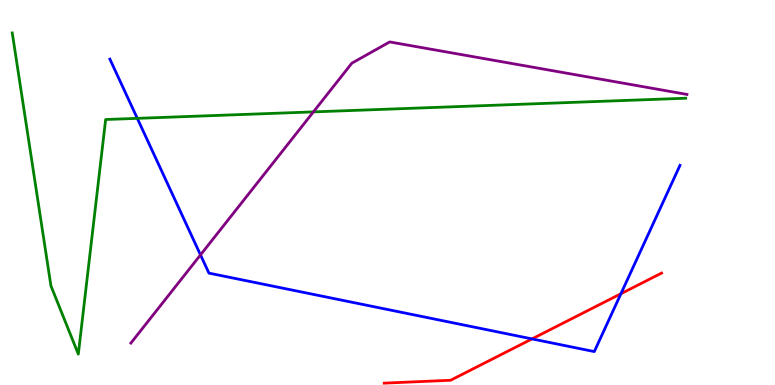[{'lines': ['blue', 'red'], 'intersections': [{'x': 6.86, 'y': 1.2}, {'x': 8.01, 'y': 2.37}]}, {'lines': ['green', 'red'], 'intersections': []}, {'lines': ['purple', 'red'], 'intersections': []}, {'lines': ['blue', 'green'], 'intersections': [{'x': 1.77, 'y': 6.93}]}, {'lines': ['blue', 'purple'], 'intersections': [{'x': 2.59, 'y': 3.38}]}, {'lines': ['green', 'purple'], 'intersections': [{'x': 4.04, 'y': 7.09}]}]